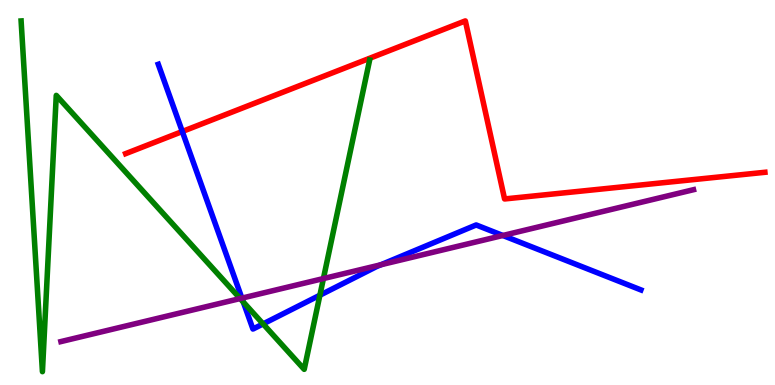[{'lines': ['blue', 'red'], 'intersections': [{'x': 2.35, 'y': 6.58}]}, {'lines': ['green', 'red'], 'intersections': []}, {'lines': ['purple', 'red'], 'intersections': []}, {'lines': ['blue', 'green'], 'intersections': [{'x': 3.14, 'y': 2.16}, {'x': 3.39, 'y': 1.59}, {'x': 4.13, 'y': 2.33}]}, {'lines': ['blue', 'purple'], 'intersections': [{'x': 3.12, 'y': 2.26}, {'x': 4.91, 'y': 3.12}, {'x': 6.49, 'y': 3.88}]}, {'lines': ['green', 'purple'], 'intersections': [{'x': 3.1, 'y': 2.25}, {'x': 4.17, 'y': 2.76}]}]